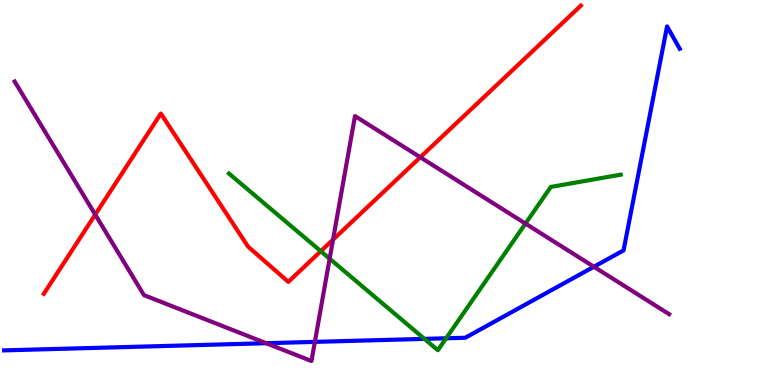[{'lines': ['blue', 'red'], 'intersections': []}, {'lines': ['green', 'red'], 'intersections': [{'x': 4.14, 'y': 3.47}]}, {'lines': ['purple', 'red'], 'intersections': [{'x': 1.23, 'y': 4.43}, {'x': 4.3, 'y': 3.78}, {'x': 5.42, 'y': 5.92}]}, {'lines': ['blue', 'green'], 'intersections': [{'x': 5.48, 'y': 1.2}, {'x': 5.76, 'y': 1.21}]}, {'lines': ['blue', 'purple'], 'intersections': [{'x': 3.43, 'y': 1.09}, {'x': 4.06, 'y': 1.12}, {'x': 7.66, 'y': 3.07}]}, {'lines': ['green', 'purple'], 'intersections': [{'x': 4.25, 'y': 3.28}, {'x': 6.78, 'y': 4.19}]}]